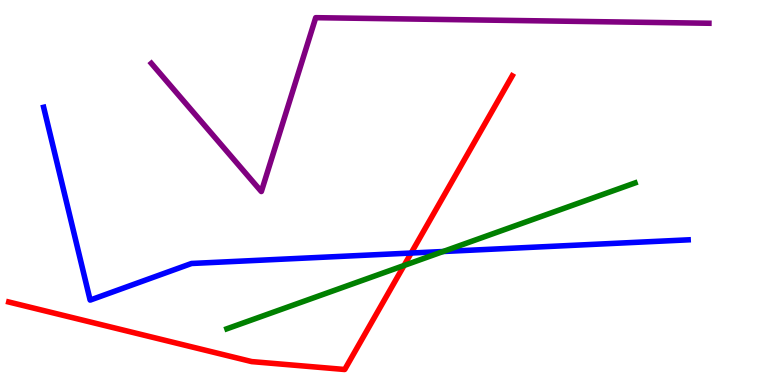[{'lines': ['blue', 'red'], 'intersections': [{'x': 5.31, 'y': 3.43}]}, {'lines': ['green', 'red'], 'intersections': [{'x': 5.21, 'y': 3.1}]}, {'lines': ['purple', 'red'], 'intersections': []}, {'lines': ['blue', 'green'], 'intersections': [{'x': 5.72, 'y': 3.47}]}, {'lines': ['blue', 'purple'], 'intersections': []}, {'lines': ['green', 'purple'], 'intersections': []}]